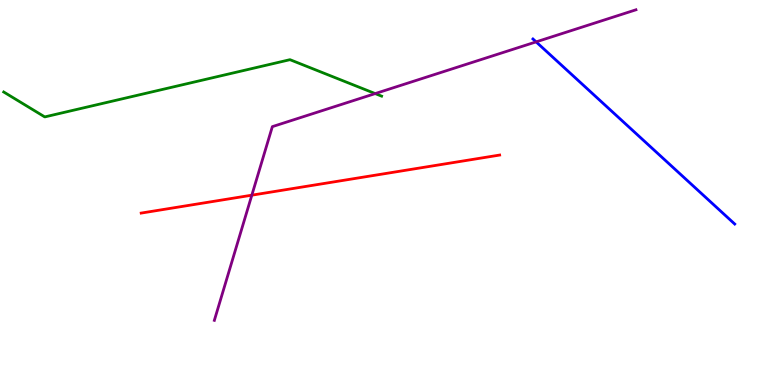[{'lines': ['blue', 'red'], 'intersections': []}, {'lines': ['green', 'red'], 'intersections': []}, {'lines': ['purple', 'red'], 'intersections': [{'x': 3.25, 'y': 4.93}]}, {'lines': ['blue', 'green'], 'intersections': []}, {'lines': ['blue', 'purple'], 'intersections': [{'x': 6.92, 'y': 8.91}]}, {'lines': ['green', 'purple'], 'intersections': [{'x': 4.84, 'y': 7.57}]}]